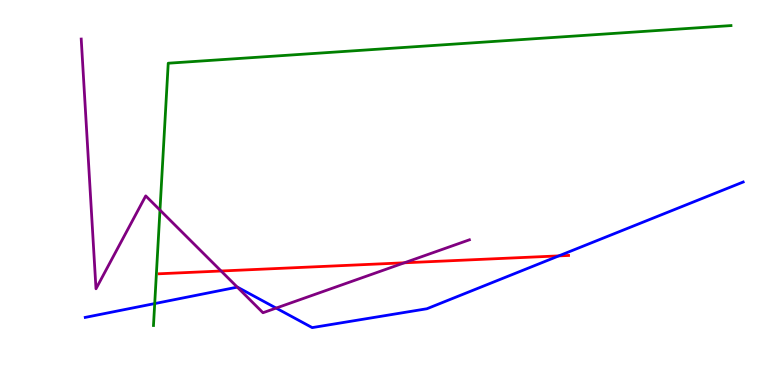[{'lines': ['blue', 'red'], 'intersections': [{'x': 7.21, 'y': 3.35}]}, {'lines': ['green', 'red'], 'intersections': []}, {'lines': ['purple', 'red'], 'intersections': [{'x': 2.85, 'y': 2.96}, {'x': 5.22, 'y': 3.17}]}, {'lines': ['blue', 'green'], 'intersections': [{'x': 2.0, 'y': 2.11}]}, {'lines': ['blue', 'purple'], 'intersections': [{'x': 3.06, 'y': 2.54}, {'x': 3.56, 'y': 2.0}]}, {'lines': ['green', 'purple'], 'intersections': [{'x': 2.06, 'y': 4.54}]}]